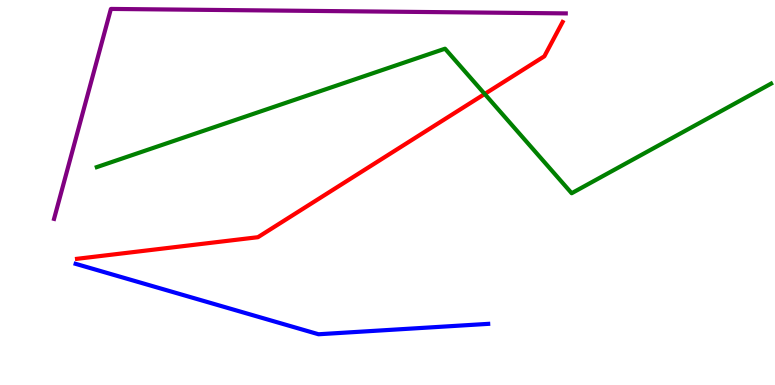[{'lines': ['blue', 'red'], 'intersections': []}, {'lines': ['green', 'red'], 'intersections': [{'x': 6.25, 'y': 7.56}]}, {'lines': ['purple', 'red'], 'intersections': []}, {'lines': ['blue', 'green'], 'intersections': []}, {'lines': ['blue', 'purple'], 'intersections': []}, {'lines': ['green', 'purple'], 'intersections': []}]